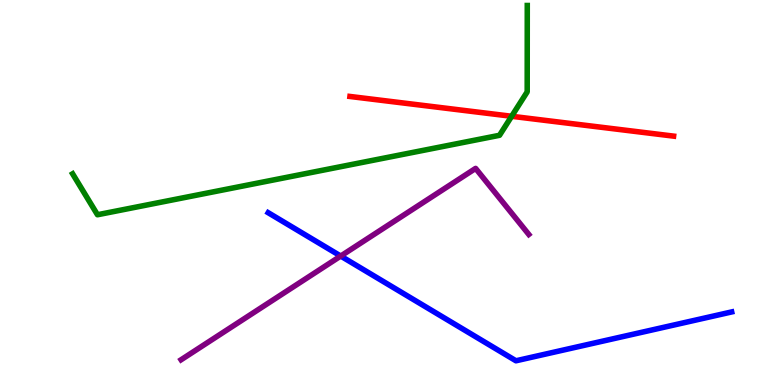[{'lines': ['blue', 'red'], 'intersections': []}, {'lines': ['green', 'red'], 'intersections': [{'x': 6.6, 'y': 6.98}]}, {'lines': ['purple', 'red'], 'intersections': []}, {'lines': ['blue', 'green'], 'intersections': []}, {'lines': ['blue', 'purple'], 'intersections': [{'x': 4.4, 'y': 3.35}]}, {'lines': ['green', 'purple'], 'intersections': []}]